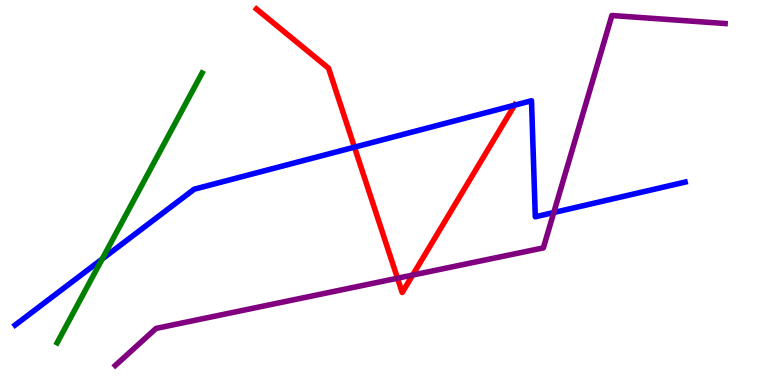[{'lines': ['blue', 'red'], 'intersections': [{'x': 4.57, 'y': 6.18}, {'x': 6.64, 'y': 7.27}]}, {'lines': ['green', 'red'], 'intersections': []}, {'lines': ['purple', 'red'], 'intersections': [{'x': 5.13, 'y': 2.77}, {'x': 5.32, 'y': 2.86}]}, {'lines': ['blue', 'green'], 'intersections': [{'x': 1.32, 'y': 3.27}]}, {'lines': ['blue', 'purple'], 'intersections': [{'x': 7.15, 'y': 4.48}]}, {'lines': ['green', 'purple'], 'intersections': []}]